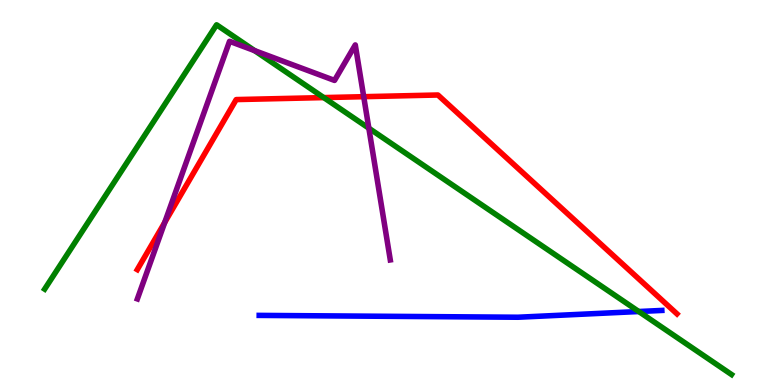[{'lines': ['blue', 'red'], 'intersections': []}, {'lines': ['green', 'red'], 'intersections': [{'x': 4.18, 'y': 7.47}]}, {'lines': ['purple', 'red'], 'intersections': [{'x': 2.13, 'y': 4.22}, {'x': 4.69, 'y': 7.49}]}, {'lines': ['blue', 'green'], 'intersections': [{'x': 8.24, 'y': 1.91}]}, {'lines': ['blue', 'purple'], 'intersections': []}, {'lines': ['green', 'purple'], 'intersections': [{'x': 3.29, 'y': 8.68}, {'x': 4.76, 'y': 6.67}]}]